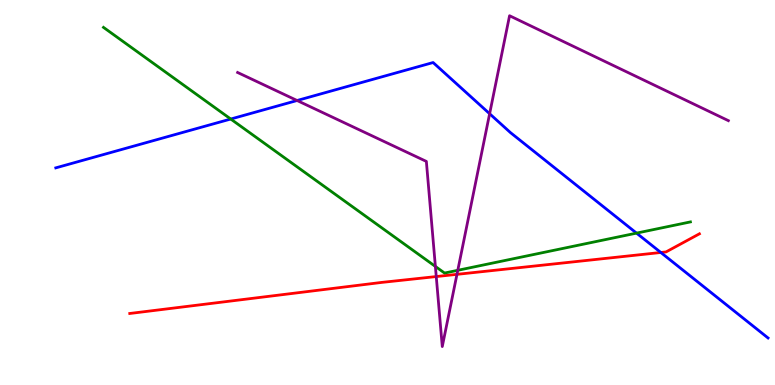[{'lines': ['blue', 'red'], 'intersections': [{'x': 8.53, 'y': 3.44}]}, {'lines': ['green', 'red'], 'intersections': []}, {'lines': ['purple', 'red'], 'intersections': [{'x': 5.63, 'y': 2.82}, {'x': 5.9, 'y': 2.87}]}, {'lines': ['blue', 'green'], 'intersections': [{'x': 2.98, 'y': 6.91}, {'x': 8.21, 'y': 3.94}]}, {'lines': ['blue', 'purple'], 'intersections': [{'x': 3.83, 'y': 7.39}, {'x': 6.32, 'y': 7.05}]}, {'lines': ['green', 'purple'], 'intersections': [{'x': 5.62, 'y': 3.08}, {'x': 5.91, 'y': 2.98}]}]